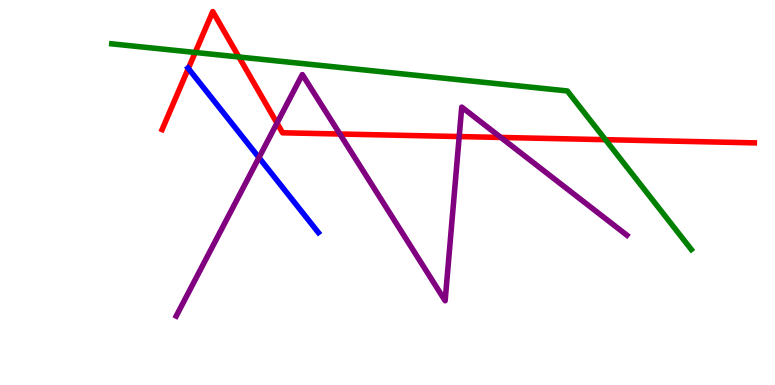[{'lines': ['blue', 'red'], 'intersections': [{'x': 2.43, 'y': 8.22}]}, {'lines': ['green', 'red'], 'intersections': [{'x': 2.52, 'y': 8.64}, {'x': 3.08, 'y': 8.52}, {'x': 7.81, 'y': 6.37}]}, {'lines': ['purple', 'red'], 'intersections': [{'x': 3.57, 'y': 6.8}, {'x': 4.39, 'y': 6.52}, {'x': 5.93, 'y': 6.45}, {'x': 6.46, 'y': 6.43}]}, {'lines': ['blue', 'green'], 'intersections': []}, {'lines': ['blue', 'purple'], 'intersections': [{'x': 3.34, 'y': 5.91}]}, {'lines': ['green', 'purple'], 'intersections': []}]